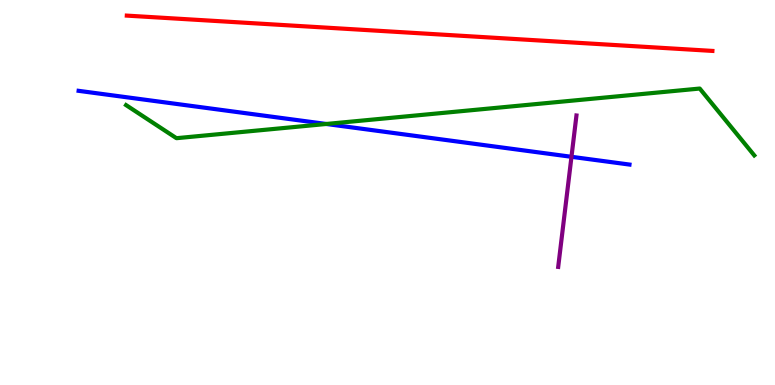[{'lines': ['blue', 'red'], 'intersections': []}, {'lines': ['green', 'red'], 'intersections': []}, {'lines': ['purple', 'red'], 'intersections': []}, {'lines': ['blue', 'green'], 'intersections': [{'x': 4.21, 'y': 6.78}]}, {'lines': ['blue', 'purple'], 'intersections': [{'x': 7.37, 'y': 5.93}]}, {'lines': ['green', 'purple'], 'intersections': []}]